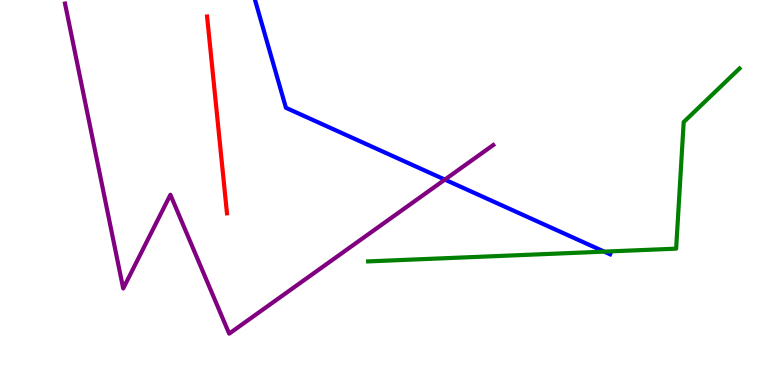[{'lines': ['blue', 'red'], 'intersections': []}, {'lines': ['green', 'red'], 'intersections': []}, {'lines': ['purple', 'red'], 'intersections': []}, {'lines': ['blue', 'green'], 'intersections': [{'x': 7.8, 'y': 3.46}]}, {'lines': ['blue', 'purple'], 'intersections': [{'x': 5.74, 'y': 5.33}]}, {'lines': ['green', 'purple'], 'intersections': []}]